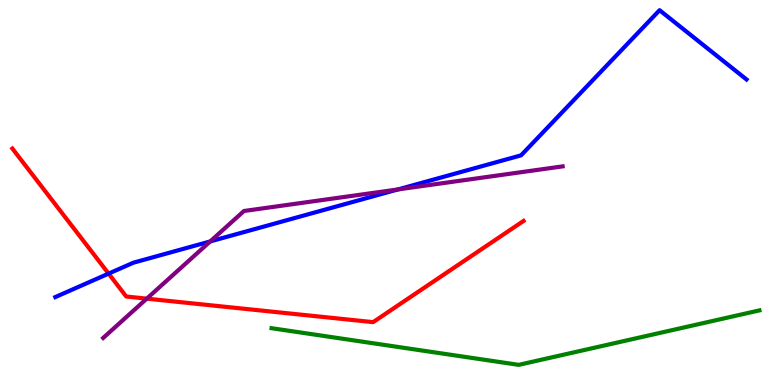[{'lines': ['blue', 'red'], 'intersections': [{'x': 1.4, 'y': 2.89}]}, {'lines': ['green', 'red'], 'intersections': []}, {'lines': ['purple', 'red'], 'intersections': [{'x': 1.89, 'y': 2.24}]}, {'lines': ['blue', 'green'], 'intersections': []}, {'lines': ['blue', 'purple'], 'intersections': [{'x': 2.71, 'y': 3.73}, {'x': 5.14, 'y': 5.08}]}, {'lines': ['green', 'purple'], 'intersections': []}]